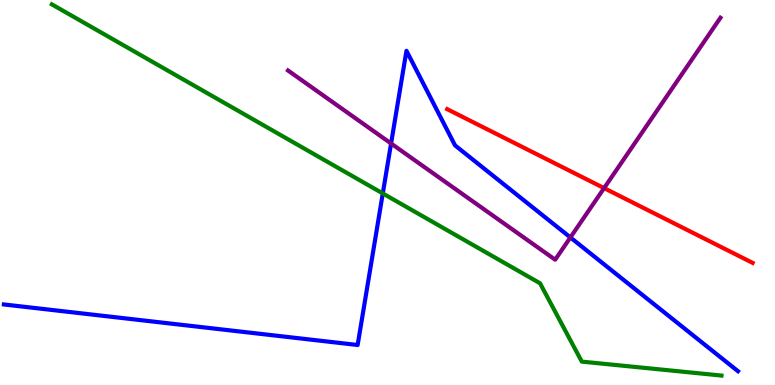[{'lines': ['blue', 'red'], 'intersections': []}, {'lines': ['green', 'red'], 'intersections': []}, {'lines': ['purple', 'red'], 'intersections': [{'x': 7.79, 'y': 5.11}]}, {'lines': ['blue', 'green'], 'intersections': [{'x': 4.94, 'y': 4.98}]}, {'lines': ['blue', 'purple'], 'intersections': [{'x': 5.05, 'y': 6.27}, {'x': 7.36, 'y': 3.83}]}, {'lines': ['green', 'purple'], 'intersections': []}]